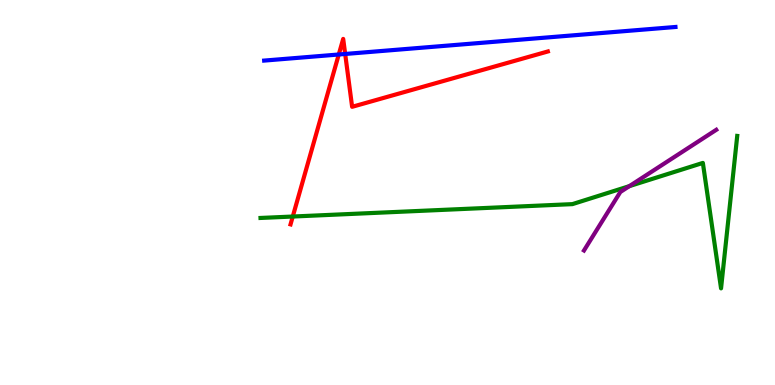[{'lines': ['blue', 'red'], 'intersections': [{'x': 4.37, 'y': 8.58}, {'x': 4.45, 'y': 8.6}]}, {'lines': ['green', 'red'], 'intersections': [{'x': 3.78, 'y': 4.38}]}, {'lines': ['purple', 'red'], 'intersections': []}, {'lines': ['blue', 'green'], 'intersections': []}, {'lines': ['blue', 'purple'], 'intersections': []}, {'lines': ['green', 'purple'], 'intersections': [{'x': 8.12, 'y': 5.17}]}]